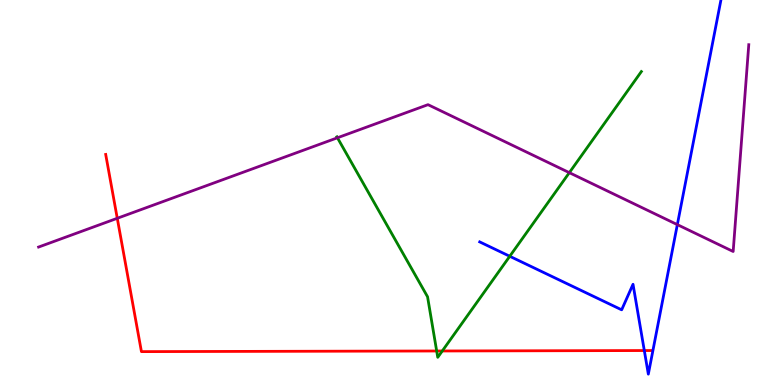[{'lines': ['blue', 'red'], 'intersections': [{'x': 8.31, 'y': 0.895}]}, {'lines': ['green', 'red'], 'intersections': [{'x': 5.63, 'y': 0.883}, {'x': 5.71, 'y': 0.884}]}, {'lines': ['purple', 'red'], 'intersections': [{'x': 1.51, 'y': 4.33}]}, {'lines': ['blue', 'green'], 'intersections': [{'x': 6.58, 'y': 3.34}]}, {'lines': ['blue', 'purple'], 'intersections': [{'x': 8.74, 'y': 4.17}]}, {'lines': ['green', 'purple'], 'intersections': [{'x': 4.35, 'y': 6.42}, {'x': 7.35, 'y': 5.52}]}]